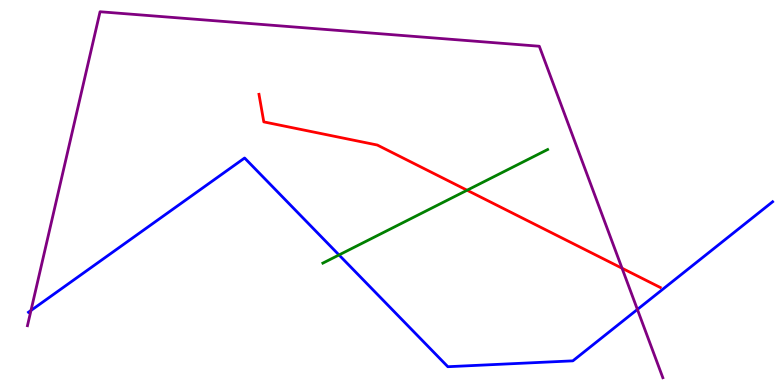[{'lines': ['blue', 'red'], 'intersections': []}, {'lines': ['green', 'red'], 'intersections': [{'x': 6.03, 'y': 5.06}]}, {'lines': ['purple', 'red'], 'intersections': [{'x': 8.03, 'y': 3.03}]}, {'lines': ['blue', 'green'], 'intersections': [{'x': 4.37, 'y': 3.38}]}, {'lines': ['blue', 'purple'], 'intersections': [{'x': 0.4, 'y': 1.94}, {'x': 8.22, 'y': 1.96}]}, {'lines': ['green', 'purple'], 'intersections': []}]